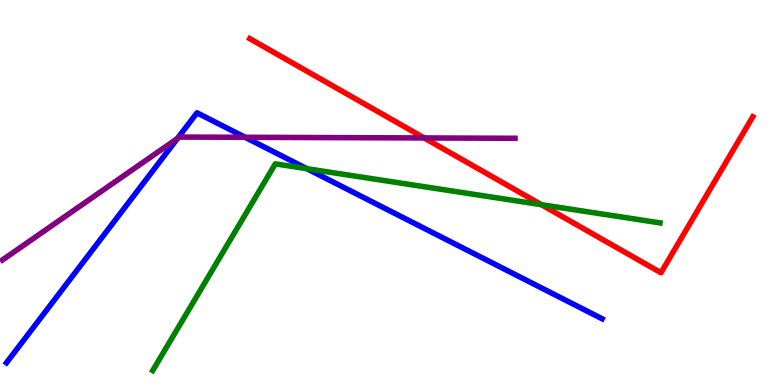[{'lines': ['blue', 'red'], 'intersections': []}, {'lines': ['green', 'red'], 'intersections': [{'x': 6.99, 'y': 4.68}]}, {'lines': ['purple', 'red'], 'intersections': [{'x': 5.47, 'y': 6.42}]}, {'lines': ['blue', 'green'], 'intersections': [{'x': 3.96, 'y': 5.62}]}, {'lines': ['blue', 'purple'], 'intersections': [{'x': 2.29, 'y': 6.4}, {'x': 3.16, 'y': 6.43}]}, {'lines': ['green', 'purple'], 'intersections': []}]